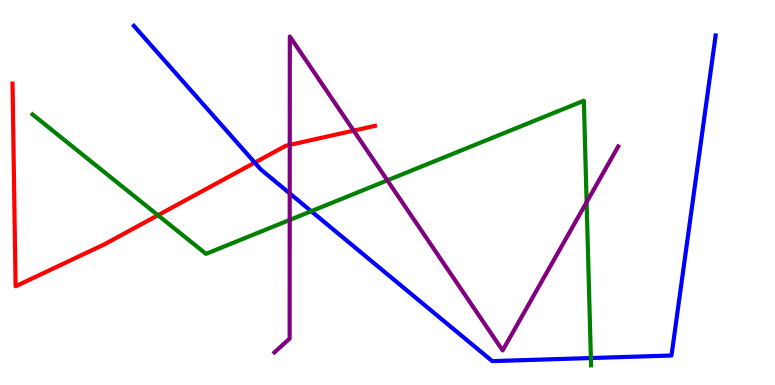[{'lines': ['blue', 'red'], 'intersections': [{'x': 3.29, 'y': 5.78}]}, {'lines': ['green', 'red'], 'intersections': [{'x': 2.04, 'y': 4.41}]}, {'lines': ['purple', 'red'], 'intersections': [{'x': 3.74, 'y': 6.24}, {'x': 4.56, 'y': 6.61}]}, {'lines': ['blue', 'green'], 'intersections': [{'x': 4.02, 'y': 4.51}, {'x': 7.62, 'y': 0.7}]}, {'lines': ['blue', 'purple'], 'intersections': [{'x': 3.74, 'y': 4.98}]}, {'lines': ['green', 'purple'], 'intersections': [{'x': 3.74, 'y': 4.29}, {'x': 5.0, 'y': 5.32}, {'x': 7.57, 'y': 4.75}]}]